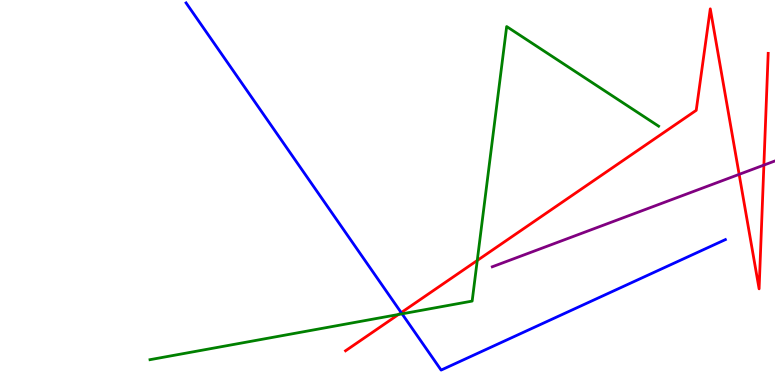[{'lines': ['blue', 'red'], 'intersections': [{'x': 5.18, 'y': 1.88}]}, {'lines': ['green', 'red'], 'intersections': [{'x': 5.14, 'y': 1.83}, {'x': 6.16, 'y': 3.23}]}, {'lines': ['purple', 'red'], 'intersections': [{'x': 9.54, 'y': 5.47}, {'x': 9.86, 'y': 5.71}]}, {'lines': ['blue', 'green'], 'intersections': [{'x': 5.19, 'y': 1.85}]}, {'lines': ['blue', 'purple'], 'intersections': []}, {'lines': ['green', 'purple'], 'intersections': []}]